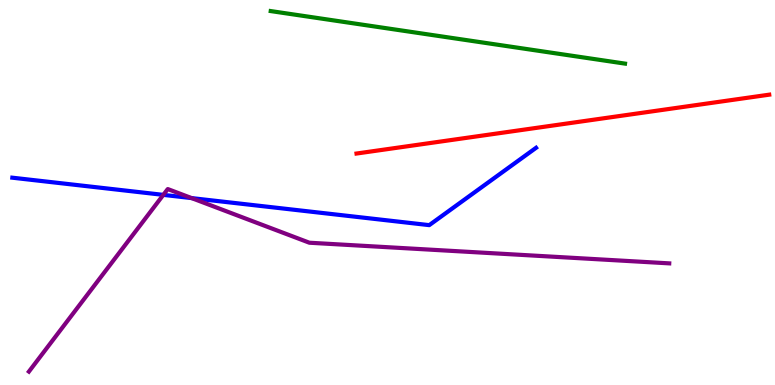[{'lines': ['blue', 'red'], 'intersections': []}, {'lines': ['green', 'red'], 'intersections': []}, {'lines': ['purple', 'red'], 'intersections': []}, {'lines': ['blue', 'green'], 'intersections': []}, {'lines': ['blue', 'purple'], 'intersections': [{'x': 2.11, 'y': 4.94}, {'x': 2.47, 'y': 4.85}]}, {'lines': ['green', 'purple'], 'intersections': []}]